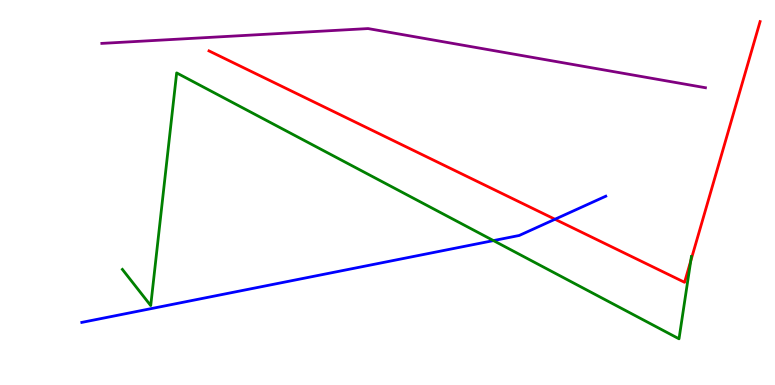[{'lines': ['blue', 'red'], 'intersections': [{'x': 7.16, 'y': 4.31}]}, {'lines': ['green', 'red'], 'intersections': [{'x': 8.91, 'y': 3.22}]}, {'lines': ['purple', 'red'], 'intersections': []}, {'lines': ['blue', 'green'], 'intersections': [{'x': 6.37, 'y': 3.75}]}, {'lines': ['blue', 'purple'], 'intersections': []}, {'lines': ['green', 'purple'], 'intersections': []}]